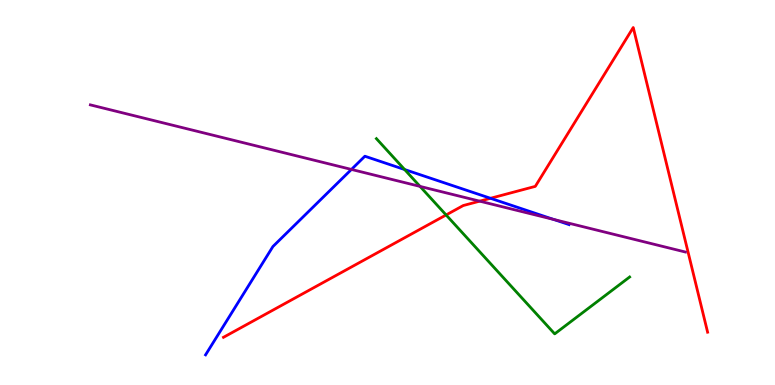[{'lines': ['blue', 'red'], 'intersections': [{'x': 6.33, 'y': 4.85}]}, {'lines': ['green', 'red'], 'intersections': [{'x': 5.76, 'y': 4.42}]}, {'lines': ['purple', 'red'], 'intersections': [{'x': 6.19, 'y': 4.78}]}, {'lines': ['blue', 'green'], 'intersections': [{'x': 5.22, 'y': 5.6}]}, {'lines': ['blue', 'purple'], 'intersections': [{'x': 4.53, 'y': 5.6}, {'x': 7.15, 'y': 4.3}]}, {'lines': ['green', 'purple'], 'intersections': [{'x': 5.42, 'y': 5.16}]}]